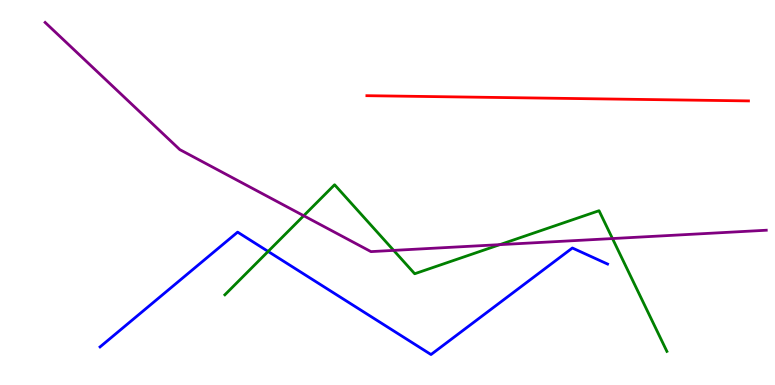[{'lines': ['blue', 'red'], 'intersections': []}, {'lines': ['green', 'red'], 'intersections': []}, {'lines': ['purple', 'red'], 'intersections': []}, {'lines': ['blue', 'green'], 'intersections': [{'x': 3.46, 'y': 3.47}]}, {'lines': ['blue', 'purple'], 'intersections': []}, {'lines': ['green', 'purple'], 'intersections': [{'x': 3.92, 'y': 4.4}, {'x': 5.08, 'y': 3.5}, {'x': 6.45, 'y': 3.65}, {'x': 7.9, 'y': 3.8}]}]